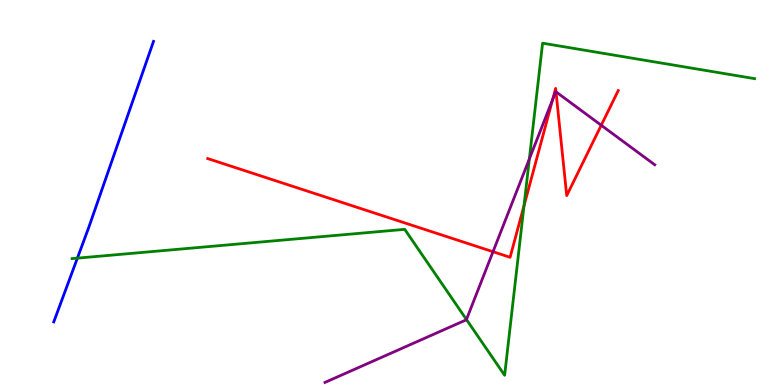[{'lines': ['blue', 'red'], 'intersections': []}, {'lines': ['green', 'red'], 'intersections': [{'x': 6.76, 'y': 4.66}]}, {'lines': ['purple', 'red'], 'intersections': [{'x': 6.36, 'y': 3.46}, {'x': 7.13, 'y': 7.42}, {'x': 7.17, 'y': 7.61}, {'x': 7.76, 'y': 6.75}]}, {'lines': ['blue', 'green'], 'intersections': [{'x': 0.999, 'y': 3.29}]}, {'lines': ['blue', 'purple'], 'intersections': []}, {'lines': ['green', 'purple'], 'intersections': [{'x': 6.02, 'y': 1.7}, {'x': 6.83, 'y': 5.87}]}]